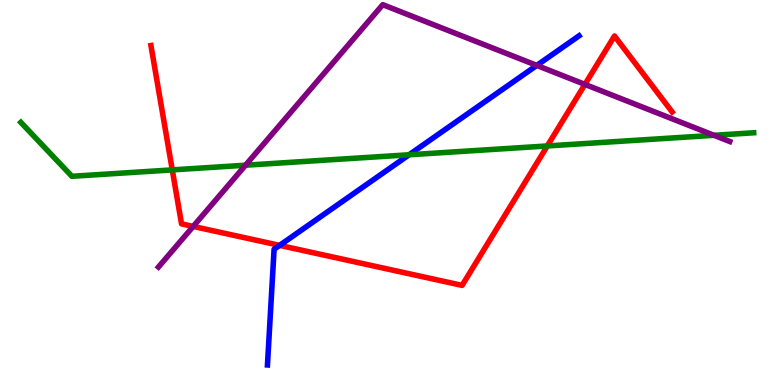[{'lines': ['blue', 'red'], 'intersections': [{'x': 3.61, 'y': 3.63}]}, {'lines': ['green', 'red'], 'intersections': [{'x': 2.22, 'y': 5.59}, {'x': 7.06, 'y': 6.21}]}, {'lines': ['purple', 'red'], 'intersections': [{'x': 2.49, 'y': 4.12}, {'x': 7.55, 'y': 7.81}]}, {'lines': ['blue', 'green'], 'intersections': [{'x': 5.28, 'y': 5.98}]}, {'lines': ['blue', 'purple'], 'intersections': [{'x': 6.93, 'y': 8.3}]}, {'lines': ['green', 'purple'], 'intersections': [{'x': 3.17, 'y': 5.71}, {'x': 9.21, 'y': 6.49}]}]